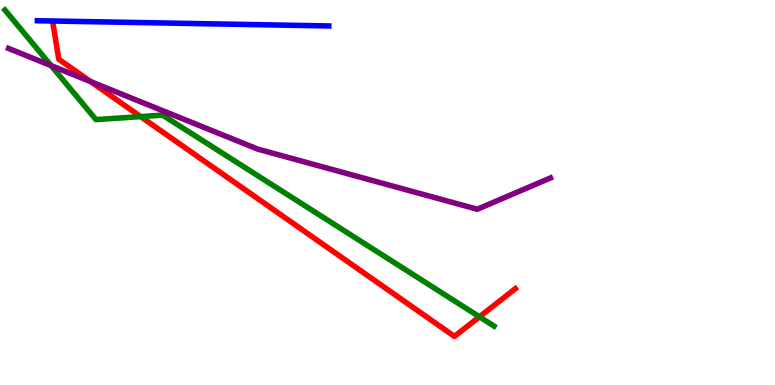[{'lines': ['blue', 'red'], 'intersections': []}, {'lines': ['green', 'red'], 'intersections': [{'x': 1.81, 'y': 6.97}, {'x': 6.19, 'y': 1.77}]}, {'lines': ['purple', 'red'], 'intersections': [{'x': 1.17, 'y': 7.88}]}, {'lines': ['blue', 'green'], 'intersections': []}, {'lines': ['blue', 'purple'], 'intersections': []}, {'lines': ['green', 'purple'], 'intersections': [{'x': 0.66, 'y': 8.3}]}]